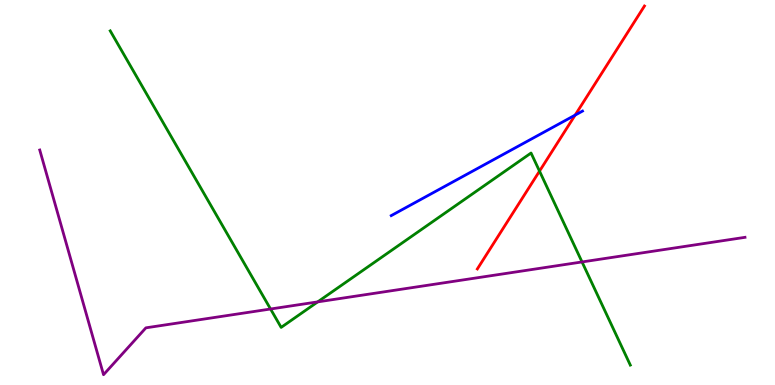[{'lines': ['blue', 'red'], 'intersections': [{'x': 7.42, 'y': 7.01}]}, {'lines': ['green', 'red'], 'intersections': [{'x': 6.96, 'y': 5.56}]}, {'lines': ['purple', 'red'], 'intersections': []}, {'lines': ['blue', 'green'], 'intersections': []}, {'lines': ['blue', 'purple'], 'intersections': []}, {'lines': ['green', 'purple'], 'intersections': [{'x': 3.49, 'y': 1.97}, {'x': 4.1, 'y': 2.16}, {'x': 7.51, 'y': 3.2}]}]